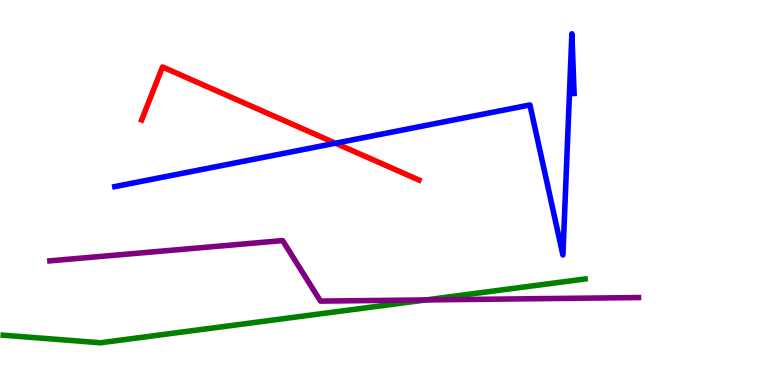[{'lines': ['blue', 'red'], 'intersections': [{'x': 4.33, 'y': 6.28}]}, {'lines': ['green', 'red'], 'intersections': []}, {'lines': ['purple', 'red'], 'intersections': []}, {'lines': ['blue', 'green'], 'intersections': []}, {'lines': ['blue', 'purple'], 'intersections': []}, {'lines': ['green', 'purple'], 'intersections': [{'x': 5.5, 'y': 2.21}]}]